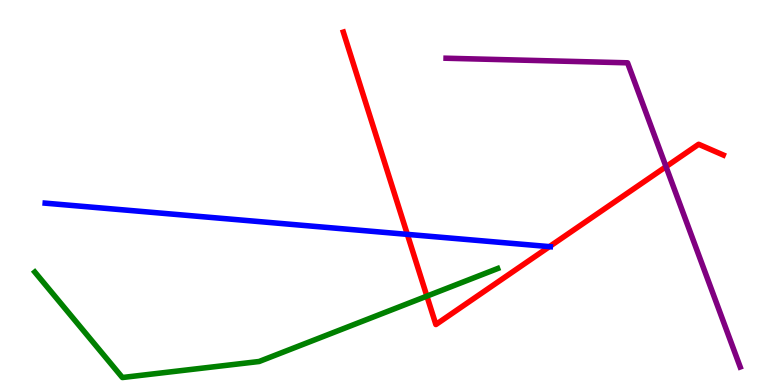[{'lines': ['blue', 'red'], 'intersections': [{'x': 5.26, 'y': 3.91}, {'x': 7.09, 'y': 3.59}]}, {'lines': ['green', 'red'], 'intersections': [{'x': 5.51, 'y': 2.31}]}, {'lines': ['purple', 'red'], 'intersections': [{'x': 8.59, 'y': 5.67}]}, {'lines': ['blue', 'green'], 'intersections': []}, {'lines': ['blue', 'purple'], 'intersections': []}, {'lines': ['green', 'purple'], 'intersections': []}]